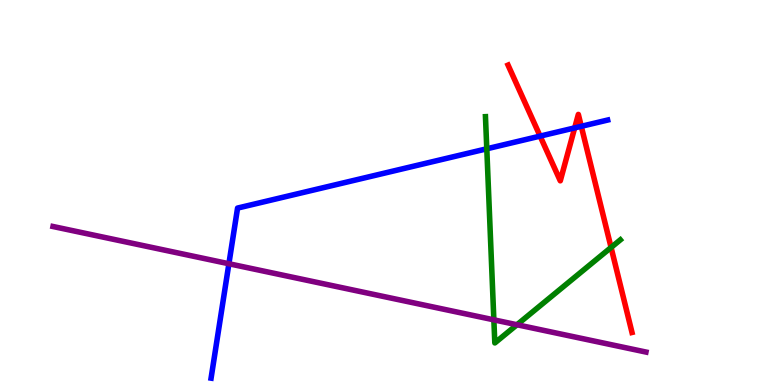[{'lines': ['blue', 'red'], 'intersections': [{'x': 6.97, 'y': 6.46}, {'x': 7.42, 'y': 6.68}, {'x': 7.5, 'y': 6.72}]}, {'lines': ['green', 'red'], 'intersections': [{'x': 7.88, 'y': 3.57}]}, {'lines': ['purple', 'red'], 'intersections': []}, {'lines': ['blue', 'green'], 'intersections': [{'x': 6.28, 'y': 6.14}]}, {'lines': ['blue', 'purple'], 'intersections': [{'x': 2.95, 'y': 3.15}]}, {'lines': ['green', 'purple'], 'intersections': [{'x': 6.37, 'y': 1.69}, {'x': 6.67, 'y': 1.57}]}]